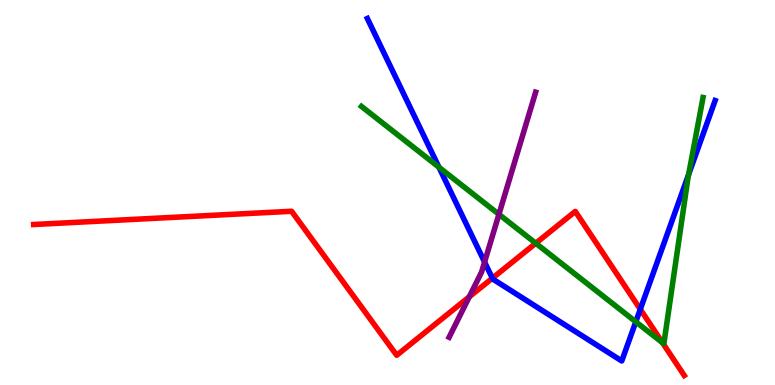[{'lines': ['blue', 'red'], 'intersections': [{'x': 6.35, 'y': 2.77}, {'x': 8.26, 'y': 1.97}]}, {'lines': ['green', 'red'], 'intersections': [{'x': 6.91, 'y': 3.68}, {'x': 8.55, 'y': 1.1}]}, {'lines': ['purple', 'red'], 'intersections': [{'x': 6.06, 'y': 2.29}]}, {'lines': ['blue', 'green'], 'intersections': [{'x': 5.66, 'y': 5.66}, {'x': 8.2, 'y': 1.64}, {'x': 8.89, 'y': 5.47}]}, {'lines': ['blue', 'purple'], 'intersections': [{'x': 6.25, 'y': 3.19}]}, {'lines': ['green', 'purple'], 'intersections': [{'x': 6.44, 'y': 4.43}]}]